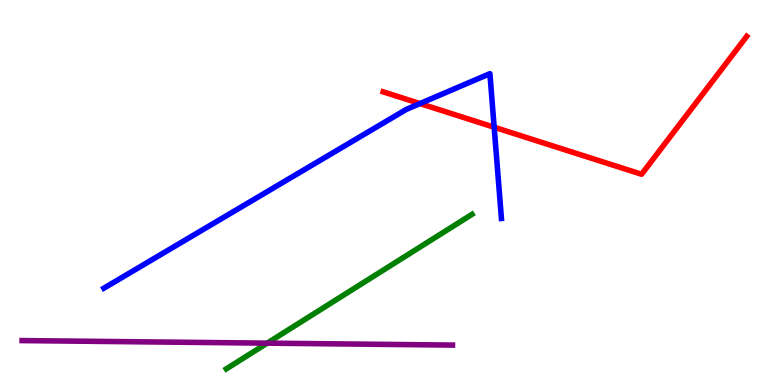[{'lines': ['blue', 'red'], 'intersections': [{'x': 5.42, 'y': 7.31}, {'x': 6.38, 'y': 6.7}]}, {'lines': ['green', 'red'], 'intersections': []}, {'lines': ['purple', 'red'], 'intersections': []}, {'lines': ['blue', 'green'], 'intersections': []}, {'lines': ['blue', 'purple'], 'intersections': []}, {'lines': ['green', 'purple'], 'intersections': [{'x': 3.45, 'y': 1.09}]}]